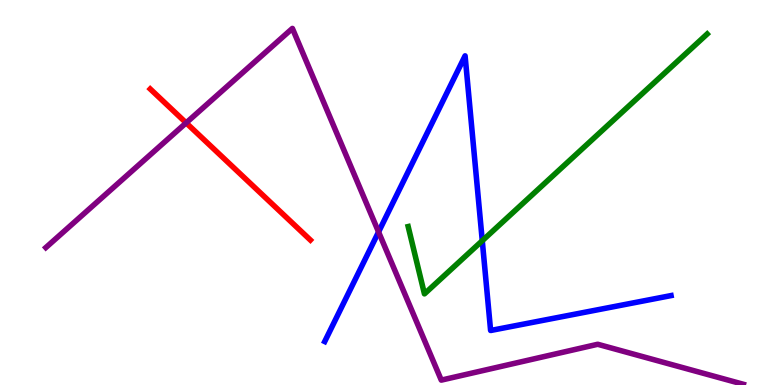[{'lines': ['blue', 'red'], 'intersections': []}, {'lines': ['green', 'red'], 'intersections': []}, {'lines': ['purple', 'red'], 'intersections': [{'x': 2.4, 'y': 6.81}]}, {'lines': ['blue', 'green'], 'intersections': [{'x': 6.22, 'y': 3.75}]}, {'lines': ['blue', 'purple'], 'intersections': [{'x': 4.88, 'y': 3.98}]}, {'lines': ['green', 'purple'], 'intersections': []}]